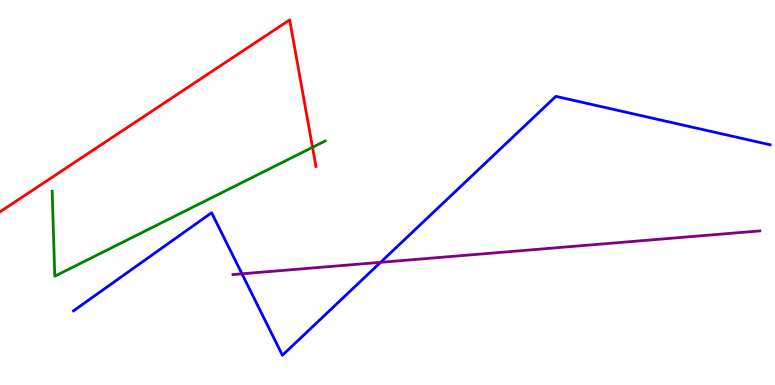[{'lines': ['blue', 'red'], 'intersections': []}, {'lines': ['green', 'red'], 'intersections': [{'x': 4.03, 'y': 6.17}]}, {'lines': ['purple', 'red'], 'intersections': []}, {'lines': ['blue', 'green'], 'intersections': []}, {'lines': ['blue', 'purple'], 'intersections': [{'x': 3.12, 'y': 2.89}, {'x': 4.91, 'y': 3.19}]}, {'lines': ['green', 'purple'], 'intersections': []}]